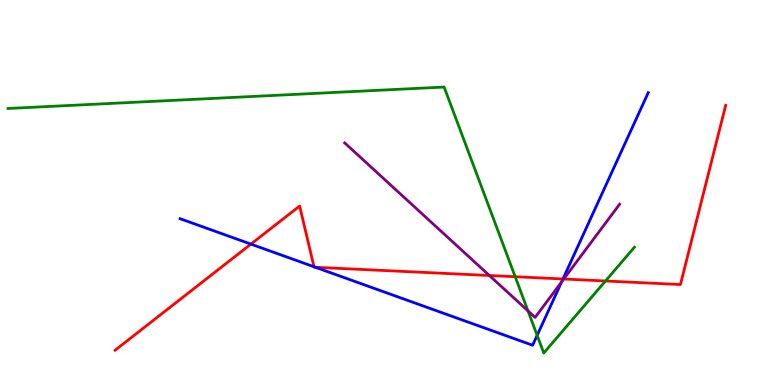[{'lines': ['blue', 'red'], 'intersections': [{'x': 3.24, 'y': 3.66}, {'x': 4.05, 'y': 3.07}, {'x': 4.07, 'y': 3.06}, {'x': 7.26, 'y': 2.75}]}, {'lines': ['green', 'red'], 'intersections': [{'x': 6.65, 'y': 2.81}, {'x': 7.81, 'y': 2.7}]}, {'lines': ['purple', 'red'], 'intersections': [{'x': 6.31, 'y': 2.84}, {'x': 7.27, 'y': 2.75}]}, {'lines': ['blue', 'green'], 'intersections': [{'x': 6.93, 'y': 1.29}]}, {'lines': ['blue', 'purple'], 'intersections': [{'x': 7.25, 'y': 2.68}]}, {'lines': ['green', 'purple'], 'intersections': [{'x': 6.81, 'y': 1.92}]}]